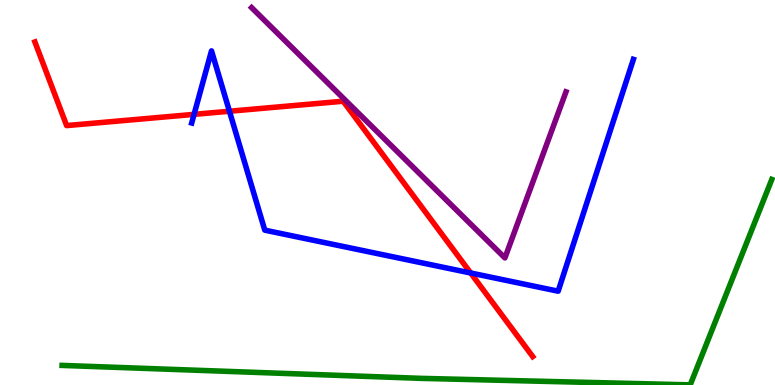[{'lines': ['blue', 'red'], 'intersections': [{'x': 2.5, 'y': 7.03}, {'x': 2.96, 'y': 7.11}, {'x': 6.07, 'y': 2.91}]}, {'lines': ['green', 'red'], 'intersections': []}, {'lines': ['purple', 'red'], 'intersections': []}, {'lines': ['blue', 'green'], 'intersections': []}, {'lines': ['blue', 'purple'], 'intersections': []}, {'lines': ['green', 'purple'], 'intersections': []}]